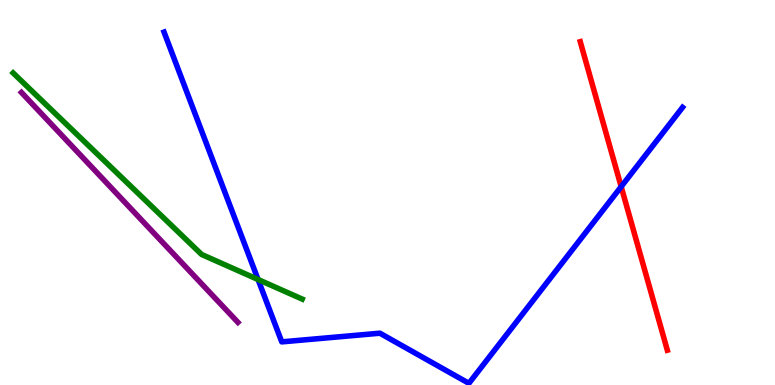[{'lines': ['blue', 'red'], 'intersections': [{'x': 8.02, 'y': 5.15}]}, {'lines': ['green', 'red'], 'intersections': []}, {'lines': ['purple', 'red'], 'intersections': []}, {'lines': ['blue', 'green'], 'intersections': [{'x': 3.33, 'y': 2.74}]}, {'lines': ['blue', 'purple'], 'intersections': []}, {'lines': ['green', 'purple'], 'intersections': []}]